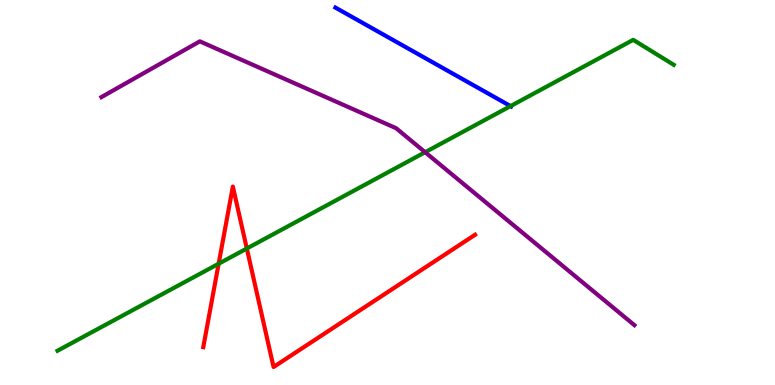[{'lines': ['blue', 'red'], 'intersections': []}, {'lines': ['green', 'red'], 'intersections': [{'x': 2.82, 'y': 3.15}, {'x': 3.18, 'y': 3.55}]}, {'lines': ['purple', 'red'], 'intersections': []}, {'lines': ['blue', 'green'], 'intersections': [{'x': 6.59, 'y': 7.24}]}, {'lines': ['blue', 'purple'], 'intersections': []}, {'lines': ['green', 'purple'], 'intersections': [{'x': 5.49, 'y': 6.05}]}]